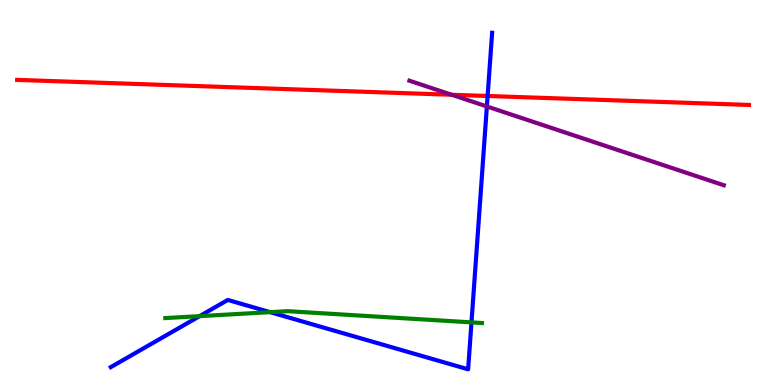[{'lines': ['blue', 'red'], 'intersections': [{'x': 6.29, 'y': 7.51}]}, {'lines': ['green', 'red'], 'intersections': []}, {'lines': ['purple', 'red'], 'intersections': [{'x': 5.83, 'y': 7.54}]}, {'lines': ['blue', 'green'], 'intersections': [{'x': 2.58, 'y': 1.79}, {'x': 3.49, 'y': 1.89}, {'x': 6.08, 'y': 1.63}]}, {'lines': ['blue', 'purple'], 'intersections': [{'x': 6.28, 'y': 7.23}]}, {'lines': ['green', 'purple'], 'intersections': []}]